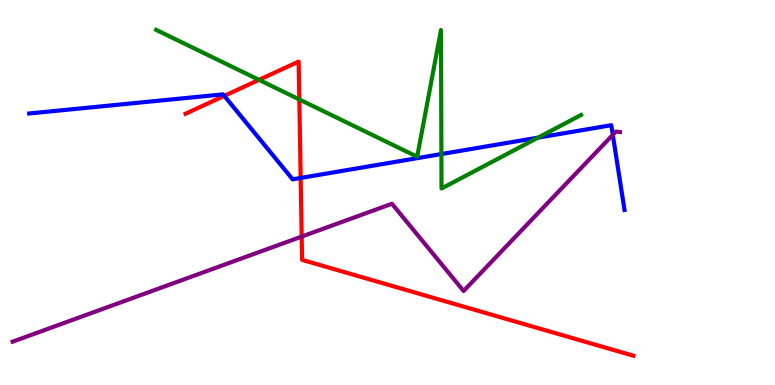[{'lines': ['blue', 'red'], 'intersections': [{'x': 2.89, 'y': 7.51}, {'x': 3.88, 'y': 5.38}]}, {'lines': ['green', 'red'], 'intersections': [{'x': 3.34, 'y': 7.93}, {'x': 3.86, 'y': 7.42}]}, {'lines': ['purple', 'red'], 'intersections': [{'x': 3.89, 'y': 3.86}]}, {'lines': ['blue', 'green'], 'intersections': [{'x': 5.7, 'y': 6.0}, {'x': 6.94, 'y': 6.42}]}, {'lines': ['blue', 'purple'], 'intersections': [{'x': 7.91, 'y': 6.5}]}, {'lines': ['green', 'purple'], 'intersections': []}]